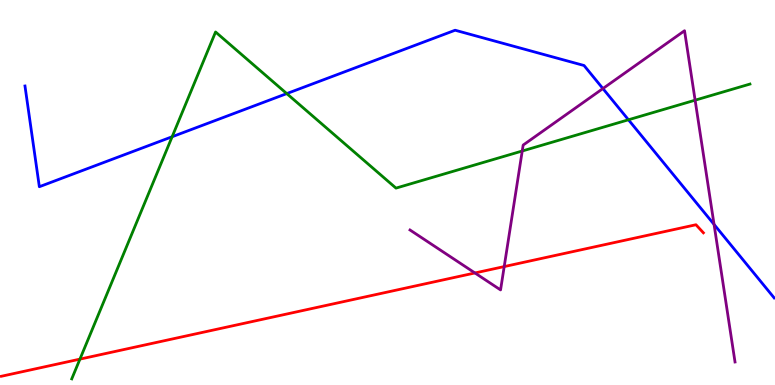[{'lines': ['blue', 'red'], 'intersections': []}, {'lines': ['green', 'red'], 'intersections': [{'x': 1.03, 'y': 0.672}]}, {'lines': ['purple', 'red'], 'intersections': [{'x': 6.13, 'y': 2.91}, {'x': 6.51, 'y': 3.08}]}, {'lines': ['blue', 'green'], 'intersections': [{'x': 2.22, 'y': 6.45}, {'x': 3.7, 'y': 7.57}, {'x': 8.11, 'y': 6.89}]}, {'lines': ['blue', 'purple'], 'intersections': [{'x': 7.78, 'y': 7.7}, {'x': 9.21, 'y': 4.17}]}, {'lines': ['green', 'purple'], 'intersections': [{'x': 6.74, 'y': 6.08}, {'x': 8.97, 'y': 7.4}]}]